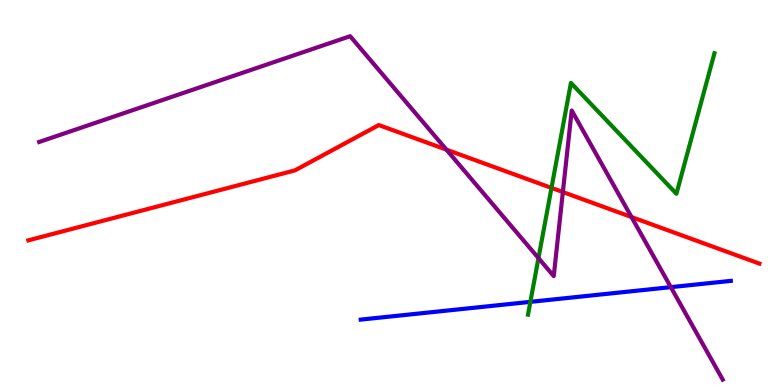[{'lines': ['blue', 'red'], 'intersections': []}, {'lines': ['green', 'red'], 'intersections': [{'x': 7.12, 'y': 5.12}]}, {'lines': ['purple', 'red'], 'intersections': [{'x': 5.76, 'y': 6.11}, {'x': 7.26, 'y': 5.01}, {'x': 8.15, 'y': 4.36}]}, {'lines': ['blue', 'green'], 'intersections': [{'x': 6.84, 'y': 2.16}]}, {'lines': ['blue', 'purple'], 'intersections': [{'x': 8.66, 'y': 2.54}]}, {'lines': ['green', 'purple'], 'intersections': [{'x': 6.95, 'y': 3.3}]}]